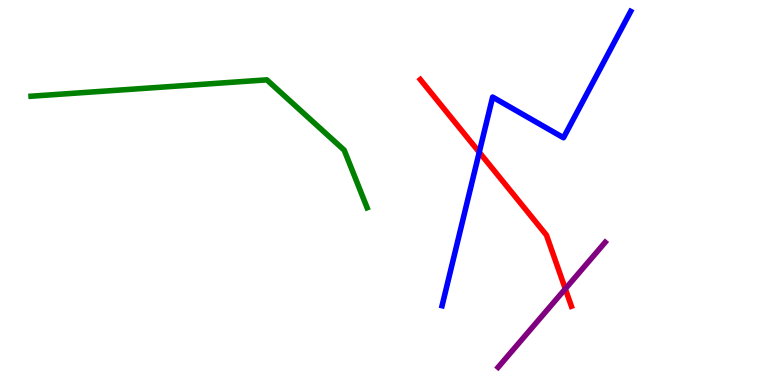[{'lines': ['blue', 'red'], 'intersections': [{'x': 6.18, 'y': 6.05}]}, {'lines': ['green', 'red'], 'intersections': []}, {'lines': ['purple', 'red'], 'intersections': [{'x': 7.29, 'y': 2.5}]}, {'lines': ['blue', 'green'], 'intersections': []}, {'lines': ['blue', 'purple'], 'intersections': []}, {'lines': ['green', 'purple'], 'intersections': []}]